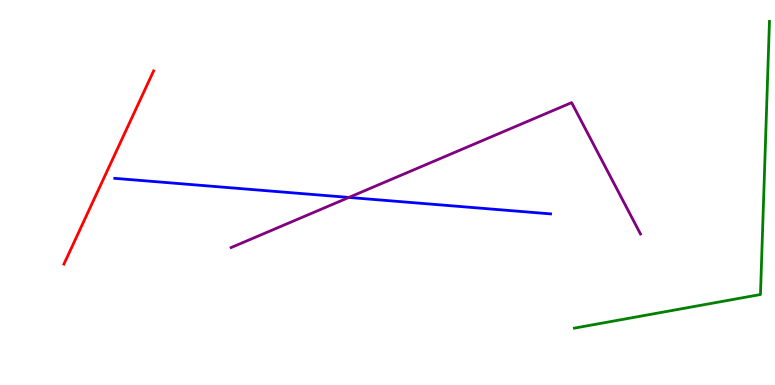[{'lines': ['blue', 'red'], 'intersections': []}, {'lines': ['green', 'red'], 'intersections': []}, {'lines': ['purple', 'red'], 'intersections': []}, {'lines': ['blue', 'green'], 'intersections': []}, {'lines': ['blue', 'purple'], 'intersections': [{'x': 4.5, 'y': 4.87}]}, {'lines': ['green', 'purple'], 'intersections': []}]